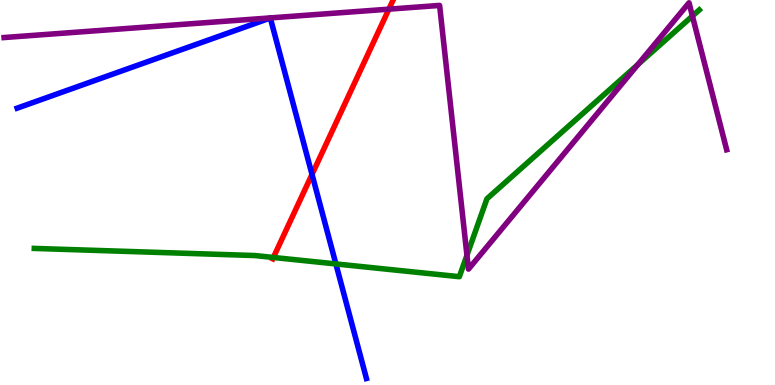[{'lines': ['blue', 'red'], 'intersections': [{'x': 4.03, 'y': 5.47}]}, {'lines': ['green', 'red'], 'intersections': [{'x': 3.53, 'y': 3.31}]}, {'lines': ['purple', 'red'], 'intersections': [{'x': 5.02, 'y': 9.76}]}, {'lines': ['blue', 'green'], 'intersections': [{'x': 4.33, 'y': 3.14}]}, {'lines': ['blue', 'purple'], 'intersections': []}, {'lines': ['green', 'purple'], 'intersections': [{'x': 6.03, 'y': 3.37}, {'x': 8.23, 'y': 8.32}, {'x': 8.93, 'y': 9.58}]}]